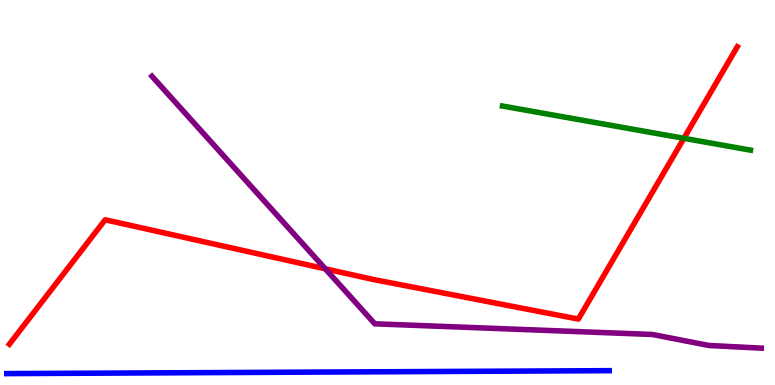[{'lines': ['blue', 'red'], 'intersections': []}, {'lines': ['green', 'red'], 'intersections': [{'x': 8.82, 'y': 6.41}]}, {'lines': ['purple', 'red'], 'intersections': [{'x': 4.2, 'y': 3.02}]}, {'lines': ['blue', 'green'], 'intersections': []}, {'lines': ['blue', 'purple'], 'intersections': []}, {'lines': ['green', 'purple'], 'intersections': []}]